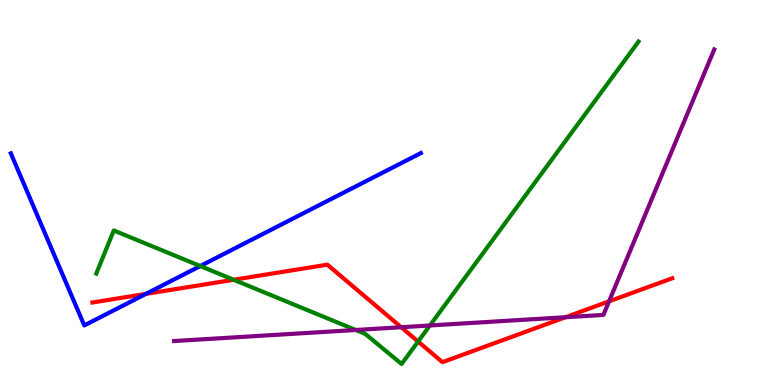[{'lines': ['blue', 'red'], 'intersections': [{'x': 1.88, 'y': 2.37}]}, {'lines': ['green', 'red'], 'intersections': [{'x': 3.01, 'y': 2.73}, {'x': 5.39, 'y': 1.13}]}, {'lines': ['purple', 'red'], 'intersections': [{'x': 5.18, 'y': 1.5}, {'x': 7.3, 'y': 1.76}, {'x': 7.86, 'y': 2.17}]}, {'lines': ['blue', 'green'], 'intersections': [{'x': 2.58, 'y': 3.09}]}, {'lines': ['blue', 'purple'], 'intersections': []}, {'lines': ['green', 'purple'], 'intersections': [{'x': 4.59, 'y': 1.43}, {'x': 5.55, 'y': 1.55}]}]